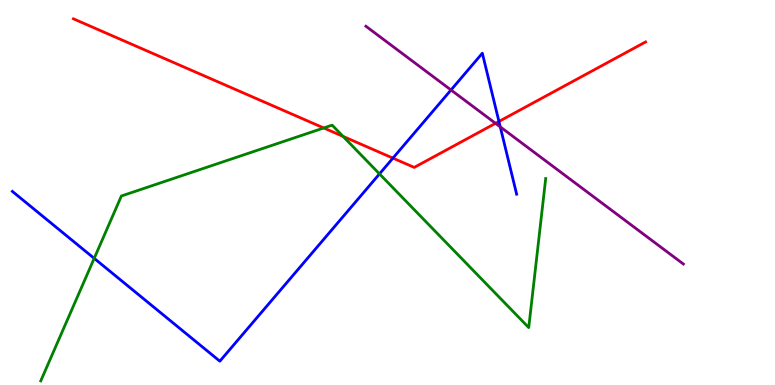[{'lines': ['blue', 'red'], 'intersections': [{'x': 5.07, 'y': 5.89}, {'x': 6.44, 'y': 6.85}]}, {'lines': ['green', 'red'], 'intersections': [{'x': 4.18, 'y': 6.68}, {'x': 4.43, 'y': 6.46}]}, {'lines': ['purple', 'red'], 'intersections': [{'x': 6.39, 'y': 6.8}]}, {'lines': ['blue', 'green'], 'intersections': [{'x': 1.22, 'y': 3.29}, {'x': 4.9, 'y': 5.48}]}, {'lines': ['blue', 'purple'], 'intersections': [{'x': 5.82, 'y': 7.66}, {'x': 6.46, 'y': 6.7}]}, {'lines': ['green', 'purple'], 'intersections': []}]